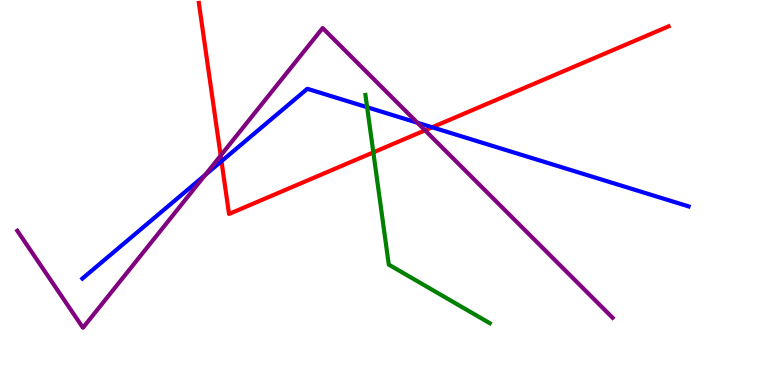[{'lines': ['blue', 'red'], 'intersections': [{'x': 2.86, 'y': 5.81}, {'x': 5.58, 'y': 6.69}]}, {'lines': ['green', 'red'], 'intersections': [{'x': 4.82, 'y': 6.04}]}, {'lines': ['purple', 'red'], 'intersections': [{'x': 2.85, 'y': 5.96}, {'x': 5.48, 'y': 6.61}]}, {'lines': ['blue', 'green'], 'intersections': [{'x': 4.74, 'y': 7.21}]}, {'lines': ['blue', 'purple'], 'intersections': [{'x': 2.65, 'y': 5.45}, {'x': 5.39, 'y': 6.81}]}, {'lines': ['green', 'purple'], 'intersections': []}]